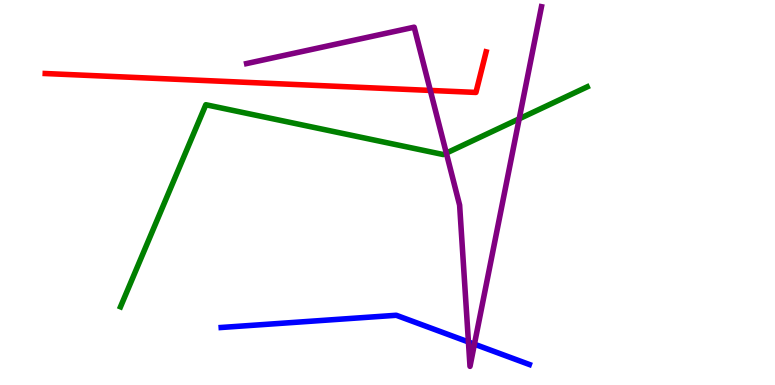[{'lines': ['blue', 'red'], 'intersections': []}, {'lines': ['green', 'red'], 'intersections': []}, {'lines': ['purple', 'red'], 'intersections': [{'x': 5.55, 'y': 7.65}]}, {'lines': ['blue', 'green'], 'intersections': []}, {'lines': ['blue', 'purple'], 'intersections': [{'x': 6.04, 'y': 1.12}, {'x': 6.12, 'y': 1.06}]}, {'lines': ['green', 'purple'], 'intersections': [{'x': 5.76, 'y': 6.02}, {'x': 6.7, 'y': 6.91}]}]